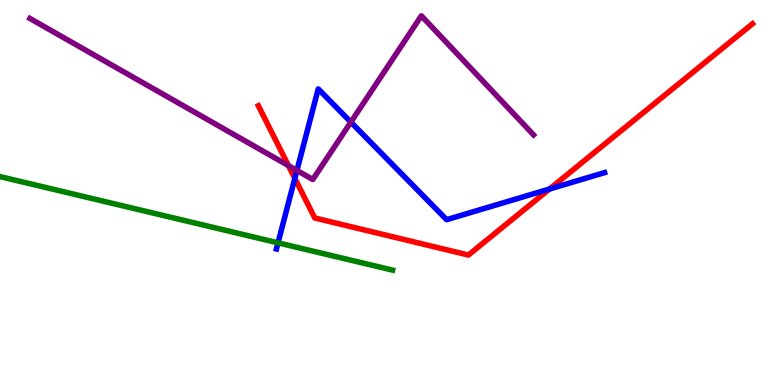[{'lines': ['blue', 'red'], 'intersections': [{'x': 3.8, 'y': 5.37}, {'x': 7.09, 'y': 5.09}]}, {'lines': ['green', 'red'], 'intersections': []}, {'lines': ['purple', 'red'], 'intersections': [{'x': 3.72, 'y': 5.7}]}, {'lines': ['blue', 'green'], 'intersections': [{'x': 3.59, 'y': 3.69}]}, {'lines': ['blue', 'purple'], 'intersections': [{'x': 3.83, 'y': 5.57}, {'x': 4.53, 'y': 6.83}]}, {'lines': ['green', 'purple'], 'intersections': []}]